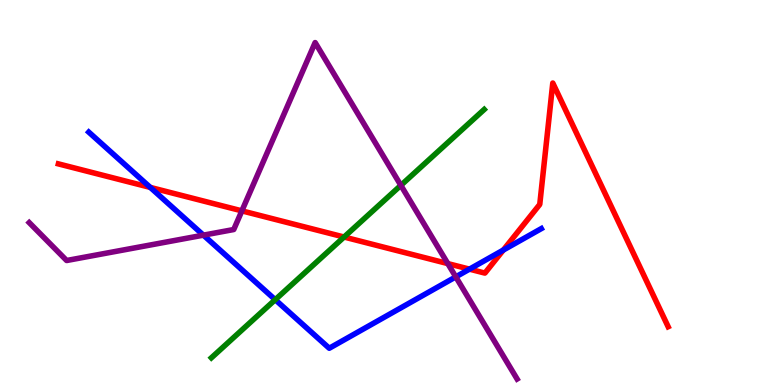[{'lines': ['blue', 'red'], 'intersections': [{'x': 1.94, 'y': 5.13}, {'x': 6.06, 'y': 3.01}, {'x': 6.49, 'y': 3.5}]}, {'lines': ['green', 'red'], 'intersections': [{'x': 4.44, 'y': 3.84}]}, {'lines': ['purple', 'red'], 'intersections': [{'x': 3.12, 'y': 4.52}, {'x': 5.78, 'y': 3.15}]}, {'lines': ['blue', 'green'], 'intersections': [{'x': 3.55, 'y': 2.22}]}, {'lines': ['blue', 'purple'], 'intersections': [{'x': 2.62, 'y': 3.89}, {'x': 5.88, 'y': 2.81}]}, {'lines': ['green', 'purple'], 'intersections': [{'x': 5.17, 'y': 5.19}]}]